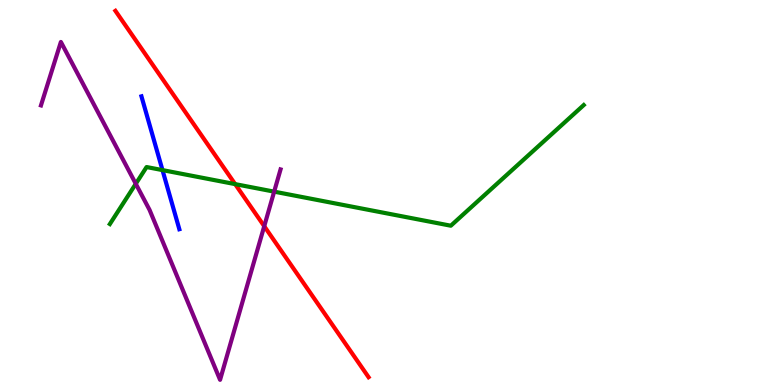[{'lines': ['blue', 'red'], 'intersections': []}, {'lines': ['green', 'red'], 'intersections': [{'x': 3.03, 'y': 5.22}]}, {'lines': ['purple', 'red'], 'intersections': [{'x': 3.41, 'y': 4.12}]}, {'lines': ['blue', 'green'], 'intersections': [{'x': 2.1, 'y': 5.58}]}, {'lines': ['blue', 'purple'], 'intersections': []}, {'lines': ['green', 'purple'], 'intersections': [{'x': 1.75, 'y': 5.23}, {'x': 3.54, 'y': 5.02}]}]